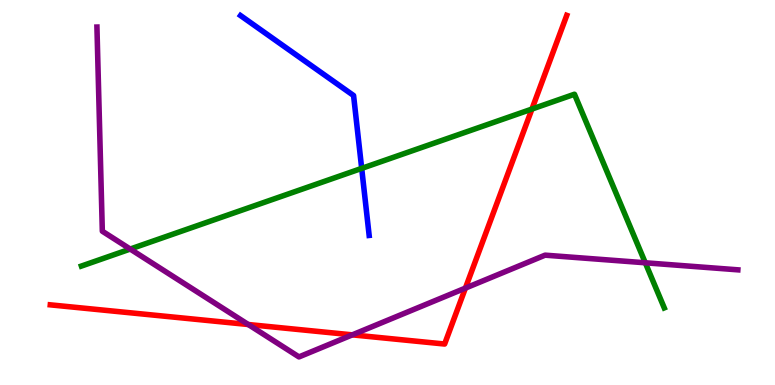[{'lines': ['blue', 'red'], 'intersections': []}, {'lines': ['green', 'red'], 'intersections': [{'x': 6.86, 'y': 7.17}]}, {'lines': ['purple', 'red'], 'intersections': [{'x': 3.2, 'y': 1.57}, {'x': 4.55, 'y': 1.3}, {'x': 6.01, 'y': 2.52}]}, {'lines': ['blue', 'green'], 'intersections': [{'x': 4.67, 'y': 5.63}]}, {'lines': ['blue', 'purple'], 'intersections': []}, {'lines': ['green', 'purple'], 'intersections': [{'x': 1.68, 'y': 3.53}, {'x': 8.33, 'y': 3.17}]}]